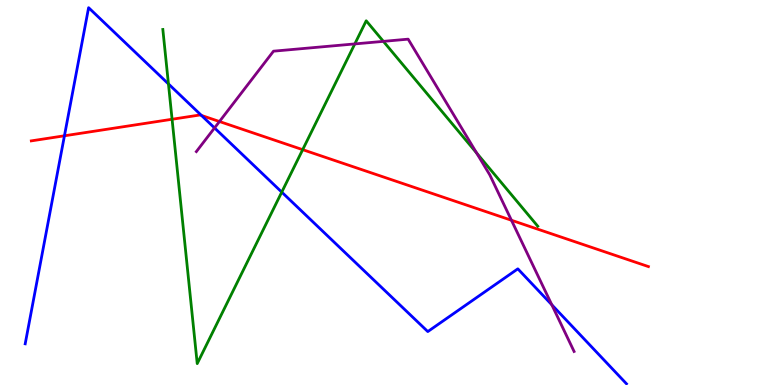[{'lines': ['blue', 'red'], 'intersections': [{'x': 0.831, 'y': 6.47}, {'x': 2.6, 'y': 7.0}]}, {'lines': ['green', 'red'], 'intersections': [{'x': 2.22, 'y': 6.9}, {'x': 3.91, 'y': 6.11}]}, {'lines': ['purple', 'red'], 'intersections': [{'x': 2.83, 'y': 6.84}, {'x': 6.6, 'y': 4.28}]}, {'lines': ['blue', 'green'], 'intersections': [{'x': 2.17, 'y': 7.82}, {'x': 3.64, 'y': 5.01}]}, {'lines': ['blue', 'purple'], 'intersections': [{'x': 2.77, 'y': 6.68}, {'x': 7.12, 'y': 2.08}]}, {'lines': ['green', 'purple'], 'intersections': [{'x': 4.58, 'y': 8.86}, {'x': 4.95, 'y': 8.93}, {'x': 6.15, 'y': 6.03}]}]